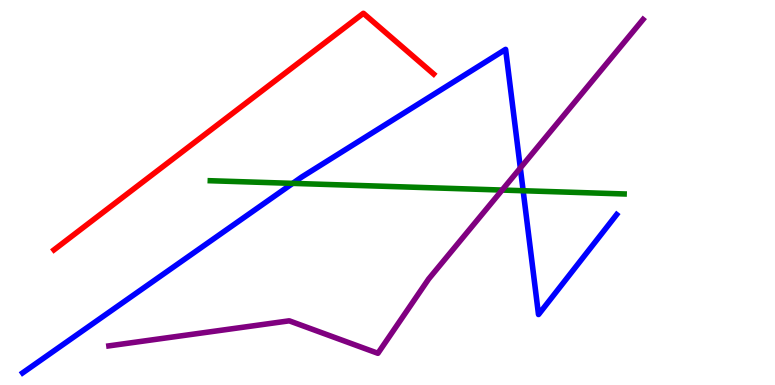[{'lines': ['blue', 'red'], 'intersections': []}, {'lines': ['green', 'red'], 'intersections': []}, {'lines': ['purple', 'red'], 'intersections': []}, {'lines': ['blue', 'green'], 'intersections': [{'x': 3.78, 'y': 5.24}, {'x': 6.75, 'y': 5.05}]}, {'lines': ['blue', 'purple'], 'intersections': [{'x': 6.71, 'y': 5.64}]}, {'lines': ['green', 'purple'], 'intersections': [{'x': 6.48, 'y': 5.06}]}]